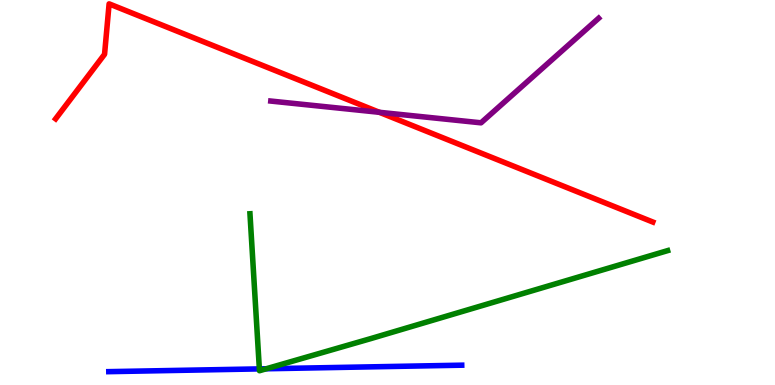[{'lines': ['blue', 'red'], 'intersections': []}, {'lines': ['green', 'red'], 'intersections': []}, {'lines': ['purple', 'red'], 'intersections': [{'x': 4.89, 'y': 7.08}]}, {'lines': ['blue', 'green'], 'intersections': [{'x': 3.35, 'y': 0.418}, {'x': 3.44, 'y': 0.422}]}, {'lines': ['blue', 'purple'], 'intersections': []}, {'lines': ['green', 'purple'], 'intersections': []}]